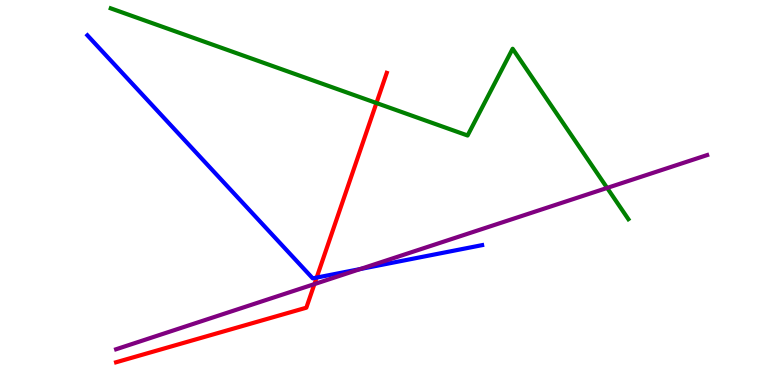[{'lines': ['blue', 'red'], 'intersections': [{'x': 4.09, 'y': 2.79}]}, {'lines': ['green', 'red'], 'intersections': [{'x': 4.86, 'y': 7.32}]}, {'lines': ['purple', 'red'], 'intersections': [{'x': 4.06, 'y': 2.62}]}, {'lines': ['blue', 'green'], 'intersections': []}, {'lines': ['blue', 'purple'], 'intersections': [{'x': 4.65, 'y': 3.01}]}, {'lines': ['green', 'purple'], 'intersections': [{'x': 7.83, 'y': 5.12}]}]